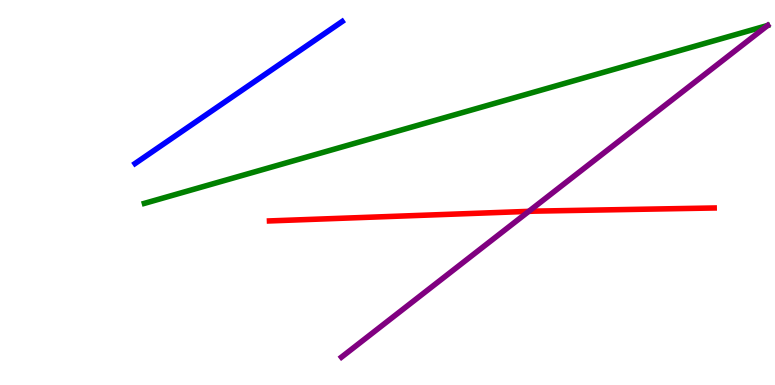[{'lines': ['blue', 'red'], 'intersections': []}, {'lines': ['green', 'red'], 'intersections': []}, {'lines': ['purple', 'red'], 'intersections': [{'x': 6.82, 'y': 4.51}]}, {'lines': ['blue', 'green'], 'intersections': []}, {'lines': ['blue', 'purple'], 'intersections': []}, {'lines': ['green', 'purple'], 'intersections': []}]